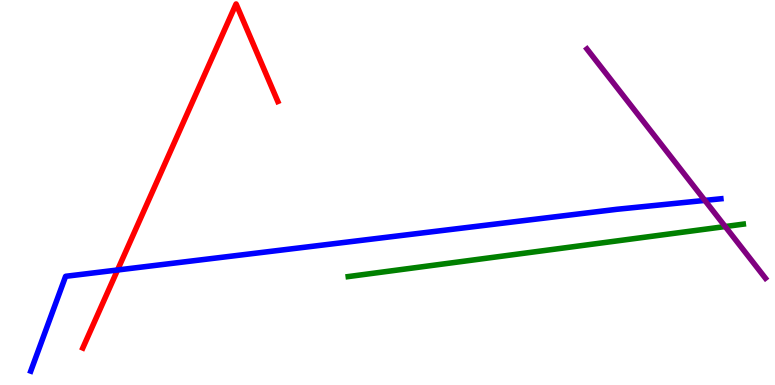[{'lines': ['blue', 'red'], 'intersections': [{'x': 1.52, 'y': 2.99}]}, {'lines': ['green', 'red'], 'intersections': []}, {'lines': ['purple', 'red'], 'intersections': []}, {'lines': ['blue', 'green'], 'intersections': []}, {'lines': ['blue', 'purple'], 'intersections': [{'x': 9.09, 'y': 4.79}]}, {'lines': ['green', 'purple'], 'intersections': [{'x': 9.36, 'y': 4.12}]}]